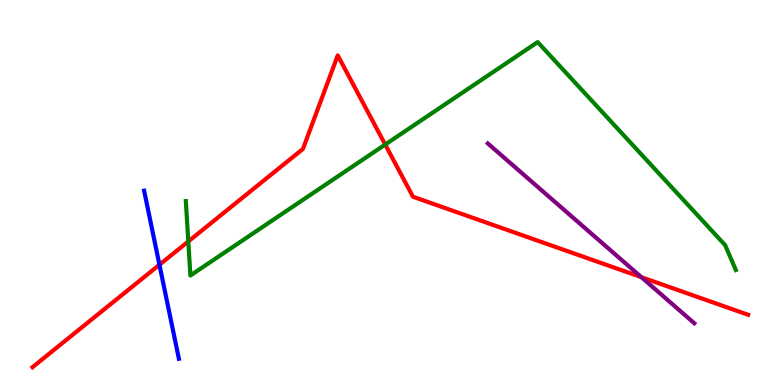[{'lines': ['blue', 'red'], 'intersections': [{'x': 2.06, 'y': 3.12}]}, {'lines': ['green', 'red'], 'intersections': [{'x': 2.43, 'y': 3.73}, {'x': 4.97, 'y': 6.25}]}, {'lines': ['purple', 'red'], 'intersections': [{'x': 8.28, 'y': 2.8}]}, {'lines': ['blue', 'green'], 'intersections': []}, {'lines': ['blue', 'purple'], 'intersections': []}, {'lines': ['green', 'purple'], 'intersections': []}]